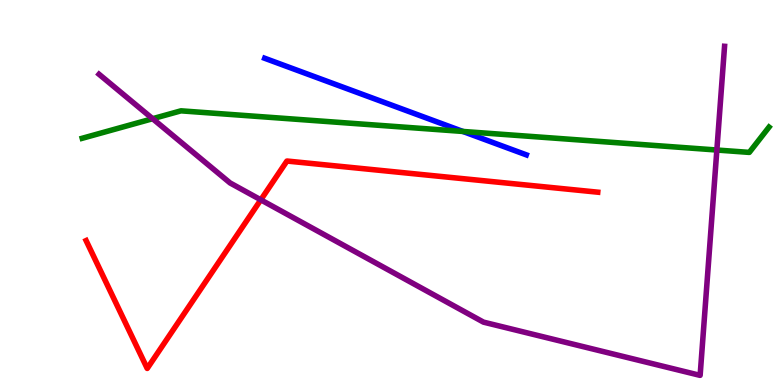[{'lines': ['blue', 'red'], 'intersections': []}, {'lines': ['green', 'red'], 'intersections': []}, {'lines': ['purple', 'red'], 'intersections': [{'x': 3.37, 'y': 4.81}]}, {'lines': ['blue', 'green'], 'intersections': [{'x': 5.97, 'y': 6.59}]}, {'lines': ['blue', 'purple'], 'intersections': []}, {'lines': ['green', 'purple'], 'intersections': [{'x': 1.97, 'y': 6.92}, {'x': 9.25, 'y': 6.1}]}]